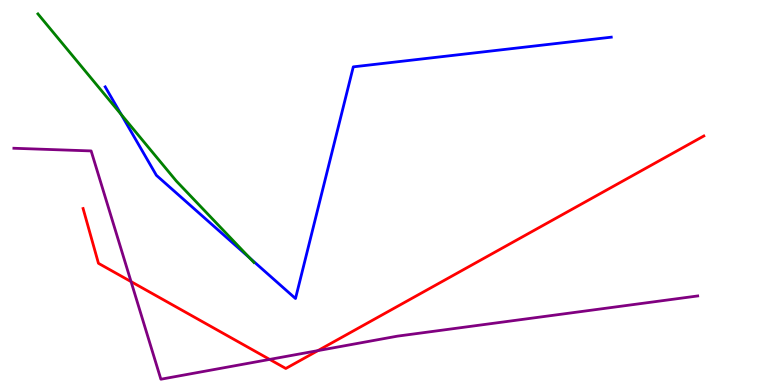[{'lines': ['blue', 'red'], 'intersections': []}, {'lines': ['green', 'red'], 'intersections': []}, {'lines': ['purple', 'red'], 'intersections': [{'x': 1.69, 'y': 2.69}, {'x': 3.48, 'y': 0.665}, {'x': 4.1, 'y': 0.893}]}, {'lines': ['blue', 'green'], 'intersections': [{'x': 1.56, 'y': 7.03}, {'x': 3.22, 'y': 3.3}]}, {'lines': ['blue', 'purple'], 'intersections': []}, {'lines': ['green', 'purple'], 'intersections': []}]